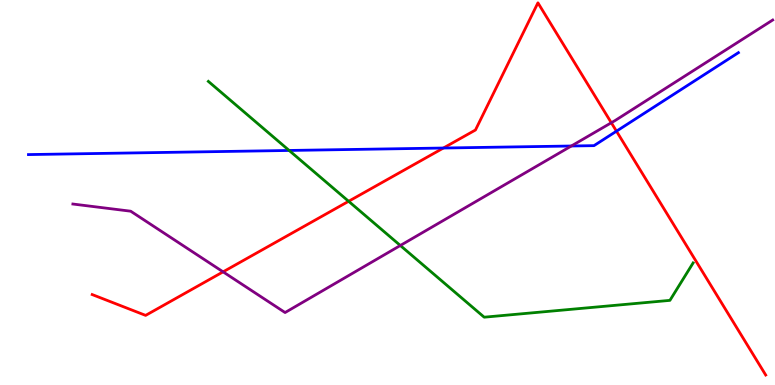[{'lines': ['blue', 'red'], 'intersections': [{'x': 5.72, 'y': 6.16}, {'x': 7.95, 'y': 6.59}]}, {'lines': ['green', 'red'], 'intersections': [{'x': 4.5, 'y': 4.77}]}, {'lines': ['purple', 'red'], 'intersections': [{'x': 2.88, 'y': 2.94}, {'x': 7.89, 'y': 6.81}]}, {'lines': ['blue', 'green'], 'intersections': [{'x': 3.73, 'y': 6.09}]}, {'lines': ['blue', 'purple'], 'intersections': [{'x': 7.37, 'y': 6.21}]}, {'lines': ['green', 'purple'], 'intersections': [{'x': 5.17, 'y': 3.62}]}]